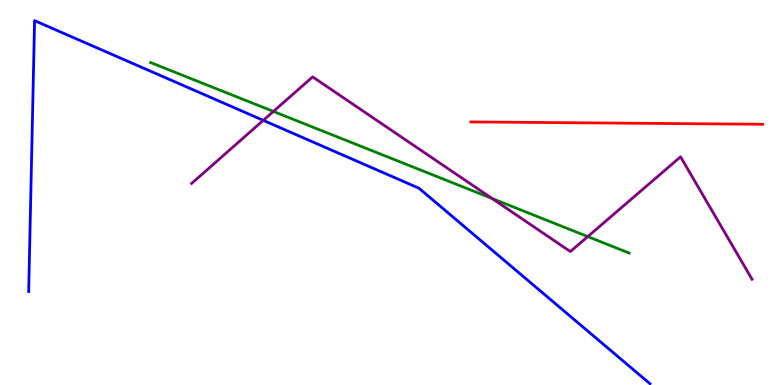[{'lines': ['blue', 'red'], 'intersections': []}, {'lines': ['green', 'red'], 'intersections': []}, {'lines': ['purple', 'red'], 'intersections': []}, {'lines': ['blue', 'green'], 'intersections': []}, {'lines': ['blue', 'purple'], 'intersections': [{'x': 3.4, 'y': 6.87}]}, {'lines': ['green', 'purple'], 'intersections': [{'x': 3.53, 'y': 7.11}, {'x': 6.35, 'y': 4.84}, {'x': 7.58, 'y': 3.85}]}]